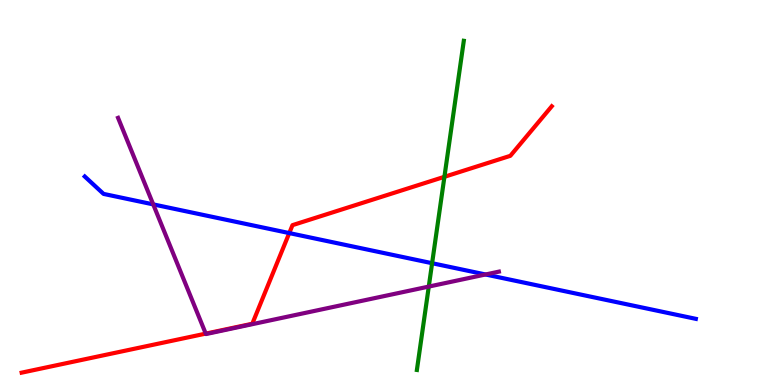[{'lines': ['blue', 'red'], 'intersections': [{'x': 3.73, 'y': 3.95}]}, {'lines': ['green', 'red'], 'intersections': [{'x': 5.73, 'y': 5.41}]}, {'lines': ['purple', 'red'], 'intersections': [{'x': 2.65, 'y': 1.33}]}, {'lines': ['blue', 'green'], 'intersections': [{'x': 5.58, 'y': 3.16}]}, {'lines': ['blue', 'purple'], 'intersections': [{'x': 1.98, 'y': 4.69}, {'x': 6.27, 'y': 2.87}]}, {'lines': ['green', 'purple'], 'intersections': [{'x': 5.53, 'y': 2.56}]}]